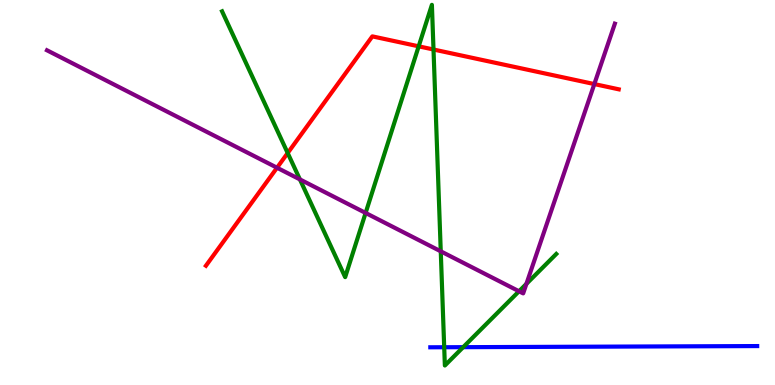[{'lines': ['blue', 'red'], 'intersections': []}, {'lines': ['green', 'red'], 'intersections': [{'x': 3.71, 'y': 6.03}, {'x': 5.4, 'y': 8.8}, {'x': 5.59, 'y': 8.71}]}, {'lines': ['purple', 'red'], 'intersections': [{'x': 3.57, 'y': 5.64}, {'x': 7.67, 'y': 7.82}]}, {'lines': ['blue', 'green'], 'intersections': [{'x': 5.73, 'y': 0.981}, {'x': 5.98, 'y': 0.983}]}, {'lines': ['blue', 'purple'], 'intersections': []}, {'lines': ['green', 'purple'], 'intersections': [{'x': 3.87, 'y': 5.34}, {'x': 4.72, 'y': 4.47}, {'x': 5.69, 'y': 3.47}, {'x': 6.7, 'y': 2.43}, {'x': 6.79, 'y': 2.63}]}]